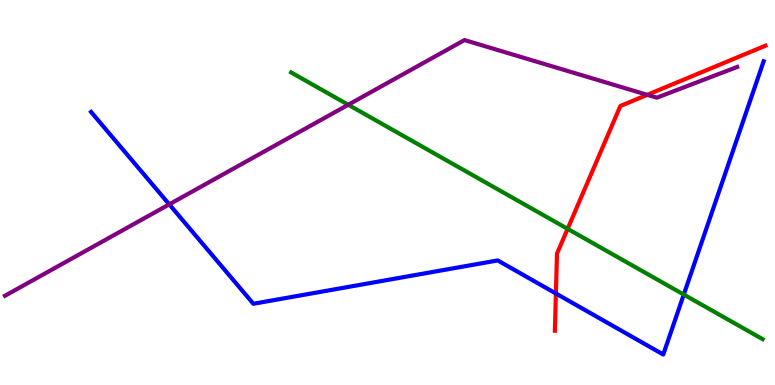[{'lines': ['blue', 'red'], 'intersections': [{'x': 7.17, 'y': 2.38}]}, {'lines': ['green', 'red'], 'intersections': [{'x': 7.32, 'y': 4.06}]}, {'lines': ['purple', 'red'], 'intersections': [{'x': 8.35, 'y': 7.54}]}, {'lines': ['blue', 'green'], 'intersections': [{'x': 8.82, 'y': 2.35}]}, {'lines': ['blue', 'purple'], 'intersections': [{'x': 2.18, 'y': 4.69}]}, {'lines': ['green', 'purple'], 'intersections': [{'x': 4.49, 'y': 7.28}]}]